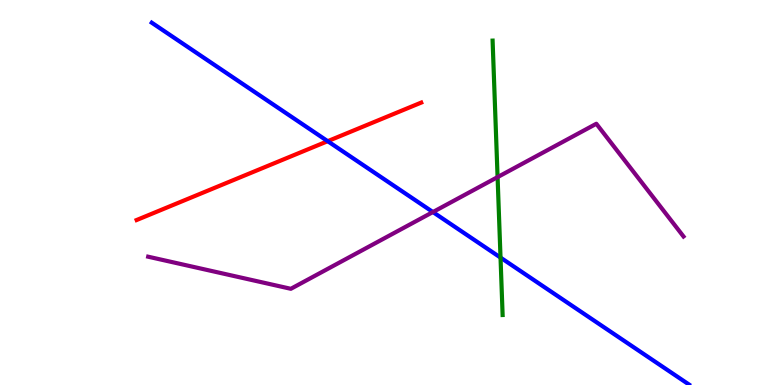[{'lines': ['blue', 'red'], 'intersections': [{'x': 4.23, 'y': 6.33}]}, {'lines': ['green', 'red'], 'intersections': []}, {'lines': ['purple', 'red'], 'intersections': []}, {'lines': ['blue', 'green'], 'intersections': [{'x': 6.46, 'y': 3.31}]}, {'lines': ['blue', 'purple'], 'intersections': [{'x': 5.59, 'y': 4.49}]}, {'lines': ['green', 'purple'], 'intersections': [{'x': 6.42, 'y': 5.4}]}]